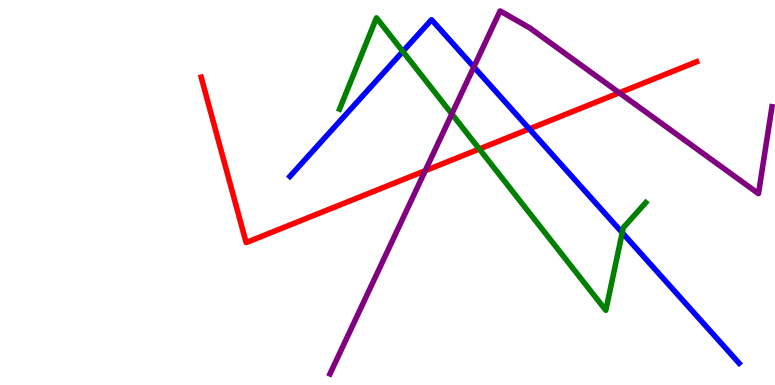[{'lines': ['blue', 'red'], 'intersections': [{'x': 6.83, 'y': 6.65}]}, {'lines': ['green', 'red'], 'intersections': [{'x': 6.18, 'y': 6.13}]}, {'lines': ['purple', 'red'], 'intersections': [{'x': 5.49, 'y': 5.57}, {'x': 7.99, 'y': 7.59}]}, {'lines': ['blue', 'green'], 'intersections': [{'x': 5.2, 'y': 8.66}, {'x': 8.03, 'y': 3.96}]}, {'lines': ['blue', 'purple'], 'intersections': [{'x': 6.11, 'y': 8.26}]}, {'lines': ['green', 'purple'], 'intersections': [{'x': 5.83, 'y': 7.04}]}]